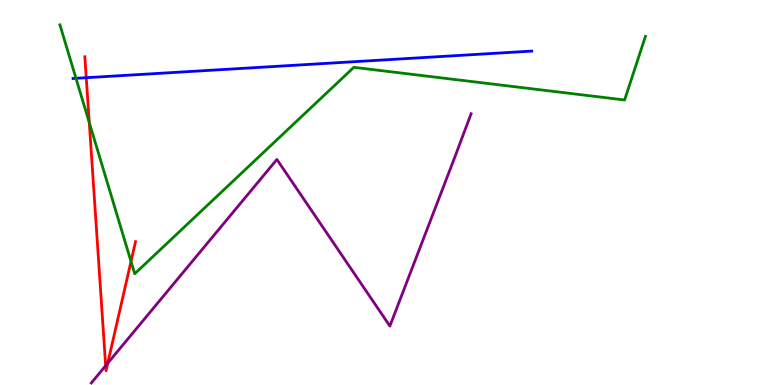[{'lines': ['blue', 'red'], 'intersections': [{'x': 1.11, 'y': 7.98}]}, {'lines': ['green', 'red'], 'intersections': [{'x': 1.15, 'y': 6.82}, {'x': 1.69, 'y': 3.21}]}, {'lines': ['purple', 'red'], 'intersections': [{'x': 1.36, 'y': 0.502}, {'x': 1.39, 'y': 0.567}]}, {'lines': ['blue', 'green'], 'intersections': [{'x': 0.981, 'y': 7.97}]}, {'lines': ['blue', 'purple'], 'intersections': []}, {'lines': ['green', 'purple'], 'intersections': []}]